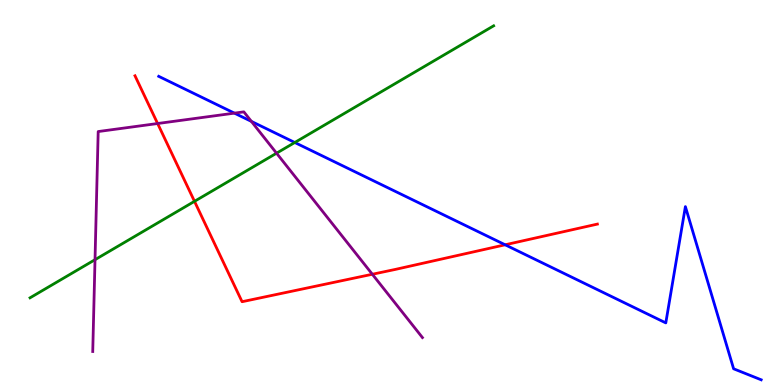[{'lines': ['blue', 'red'], 'intersections': [{'x': 6.52, 'y': 3.64}]}, {'lines': ['green', 'red'], 'intersections': [{'x': 2.51, 'y': 4.77}]}, {'lines': ['purple', 'red'], 'intersections': [{'x': 2.03, 'y': 6.79}, {'x': 4.8, 'y': 2.88}]}, {'lines': ['blue', 'green'], 'intersections': [{'x': 3.8, 'y': 6.3}]}, {'lines': ['blue', 'purple'], 'intersections': [{'x': 3.02, 'y': 7.06}, {'x': 3.24, 'y': 6.85}]}, {'lines': ['green', 'purple'], 'intersections': [{'x': 1.23, 'y': 3.25}, {'x': 3.57, 'y': 6.02}]}]